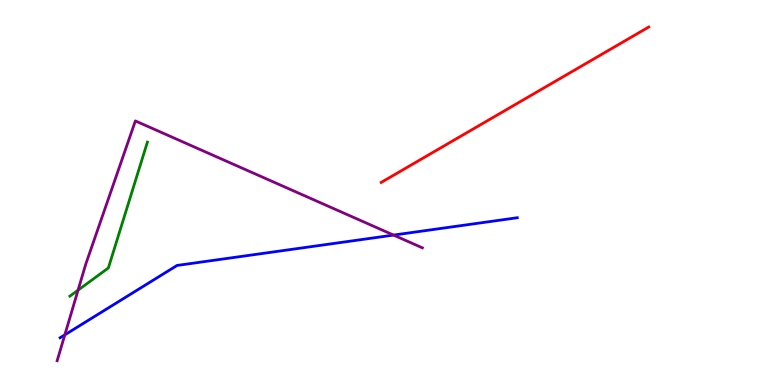[{'lines': ['blue', 'red'], 'intersections': []}, {'lines': ['green', 'red'], 'intersections': []}, {'lines': ['purple', 'red'], 'intersections': []}, {'lines': ['blue', 'green'], 'intersections': []}, {'lines': ['blue', 'purple'], 'intersections': [{'x': 0.836, 'y': 1.3}, {'x': 5.08, 'y': 3.89}]}, {'lines': ['green', 'purple'], 'intersections': [{'x': 1.01, 'y': 2.46}]}]